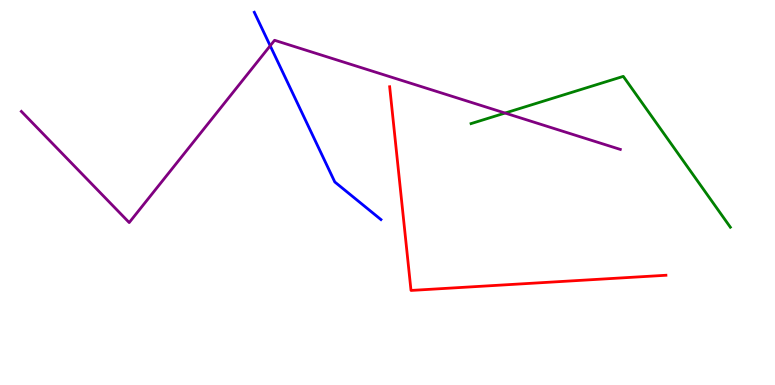[{'lines': ['blue', 'red'], 'intersections': []}, {'lines': ['green', 'red'], 'intersections': []}, {'lines': ['purple', 'red'], 'intersections': []}, {'lines': ['blue', 'green'], 'intersections': []}, {'lines': ['blue', 'purple'], 'intersections': [{'x': 3.49, 'y': 8.81}]}, {'lines': ['green', 'purple'], 'intersections': [{'x': 6.52, 'y': 7.06}]}]